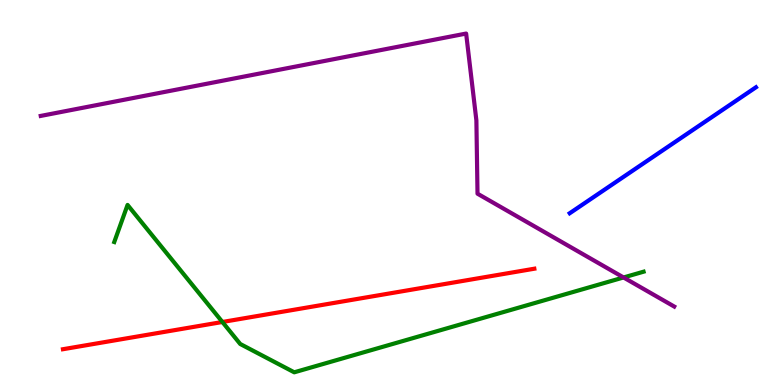[{'lines': ['blue', 'red'], 'intersections': []}, {'lines': ['green', 'red'], 'intersections': [{'x': 2.87, 'y': 1.64}]}, {'lines': ['purple', 'red'], 'intersections': []}, {'lines': ['blue', 'green'], 'intersections': []}, {'lines': ['blue', 'purple'], 'intersections': []}, {'lines': ['green', 'purple'], 'intersections': [{'x': 8.05, 'y': 2.79}]}]